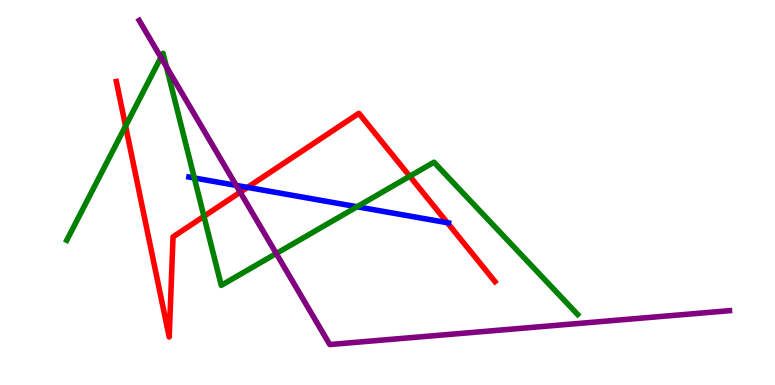[{'lines': ['blue', 'red'], 'intersections': [{'x': 3.19, 'y': 5.13}, {'x': 5.77, 'y': 4.22}]}, {'lines': ['green', 'red'], 'intersections': [{'x': 1.62, 'y': 6.73}, {'x': 2.63, 'y': 4.38}, {'x': 5.29, 'y': 5.42}]}, {'lines': ['purple', 'red'], 'intersections': [{'x': 3.1, 'y': 5.01}]}, {'lines': ['blue', 'green'], 'intersections': [{'x': 2.51, 'y': 5.38}, {'x': 4.61, 'y': 4.63}]}, {'lines': ['blue', 'purple'], 'intersections': [{'x': 3.05, 'y': 5.18}]}, {'lines': ['green', 'purple'], 'intersections': [{'x': 2.08, 'y': 8.51}, {'x': 2.15, 'y': 8.27}, {'x': 3.56, 'y': 3.42}]}]